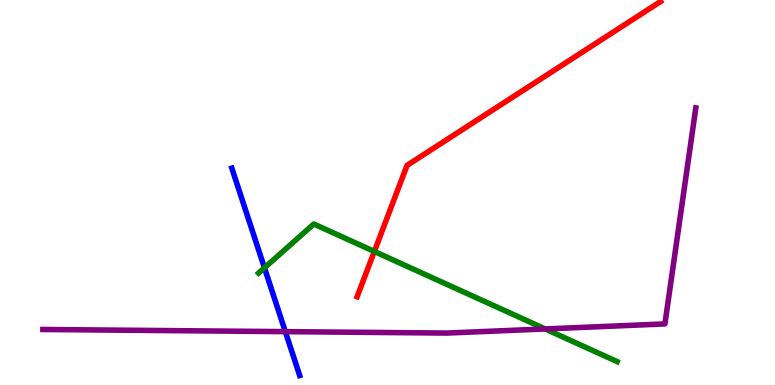[{'lines': ['blue', 'red'], 'intersections': []}, {'lines': ['green', 'red'], 'intersections': [{'x': 4.83, 'y': 3.47}]}, {'lines': ['purple', 'red'], 'intersections': []}, {'lines': ['blue', 'green'], 'intersections': [{'x': 3.41, 'y': 3.04}]}, {'lines': ['blue', 'purple'], 'intersections': [{'x': 3.68, 'y': 1.39}]}, {'lines': ['green', 'purple'], 'intersections': [{'x': 7.03, 'y': 1.46}]}]